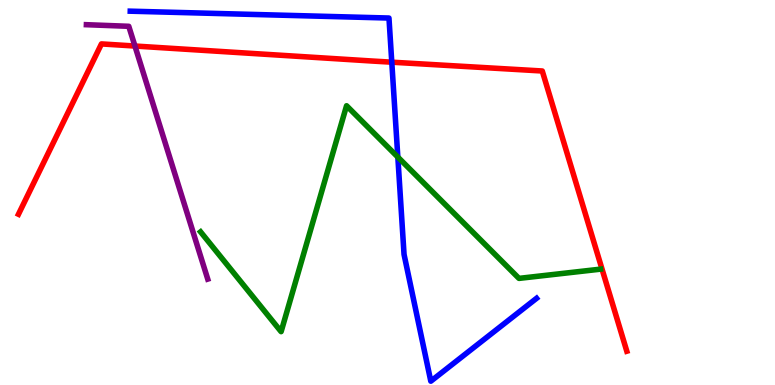[{'lines': ['blue', 'red'], 'intersections': [{'x': 5.06, 'y': 8.38}]}, {'lines': ['green', 'red'], 'intersections': []}, {'lines': ['purple', 'red'], 'intersections': [{'x': 1.74, 'y': 8.8}]}, {'lines': ['blue', 'green'], 'intersections': [{'x': 5.13, 'y': 5.92}]}, {'lines': ['blue', 'purple'], 'intersections': []}, {'lines': ['green', 'purple'], 'intersections': []}]